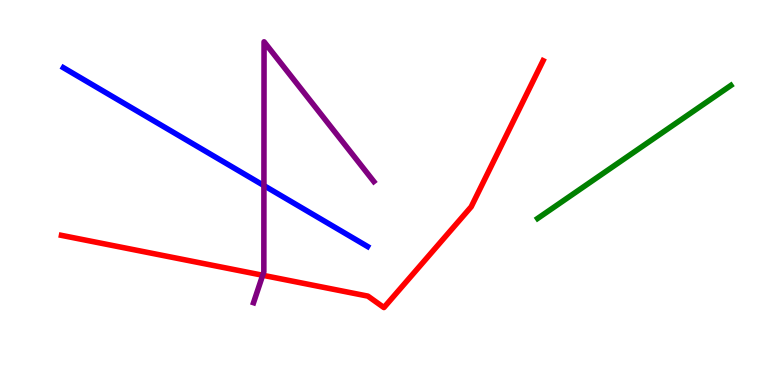[{'lines': ['blue', 'red'], 'intersections': []}, {'lines': ['green', 'red'], 'intersections': []}, {'lines': ['purple', 'red'], 'intersections': [{'x': 3.39, 'y': 2.85}]}, {'lines': ['blue', 'green'], 'intersections': []}, {'lines': ['blue', 'purple'], 'intersections': [{'x': 3.41, 'y': 5.18}]}, {'lines': ['green', 'purple'], 'intersections': []}]